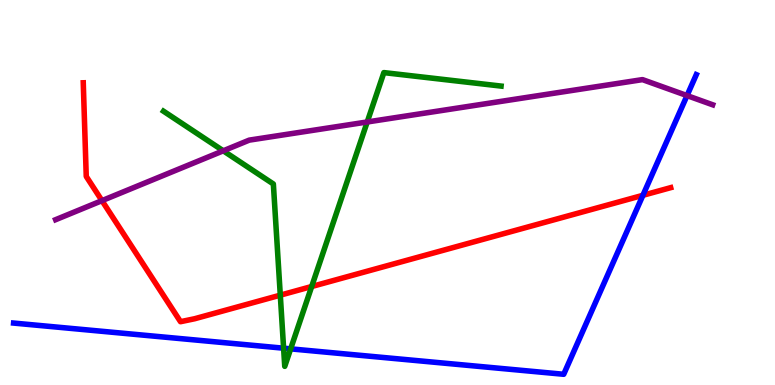[{'lines': ['blue', 'red'], 'intersections': [{'x': 8.3, 'y': 4.93}]}, {'lines': ['green', 'red'], 'intersections': [{'x': 3.62, 'y': 2.33}, {'x': 4.02, 'y': 2.56}]}, {'lines': ['purple', 'red'], 'intersections': [{'x': 1.32, 'y': 4.79}]}, {'lines': ['blue', 'green'], 'intersections': [{'x': 3.66, 'y': 0.956}, {'x': 3.75, 'y': 0.939}]}, {'lines': ['blue', 'purple'], 'intersections': [{'x': 8.86, 'y': 7.52}]}, {'lines': ['green', 'purple'], 'intersections': [{'x': 2.88, 'y': 6.08}, {'x': 4.74, 'y': 6.83}]}]